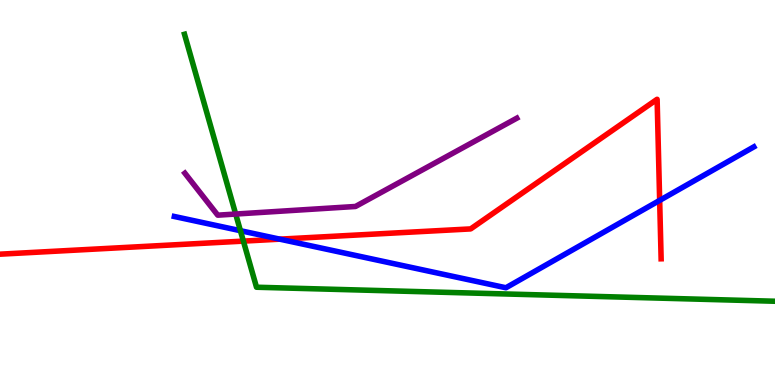[{'lines': ['blue', 'red'], 'intersections': [{'x': 3.61, 'y': 3.79}, {'x': 8.51, 'y': 4.79}]}, {'lines': ['green', 'red'], 'intersections': [{'x': 3.14, 'y': 3.74}]}, {'lines': ['purple', 'red'], 'intersections': []}, {'lines': ['blue', 'green'], 'intersections': [{'x': 3.1, 'y': 4.01}]}, {'lines': ['blue', 'purple'], 'intersections': []}, {'lines': ['green', 'purple'], 'intersections': [{'x': 3.04, 'y': 4.44}]}]